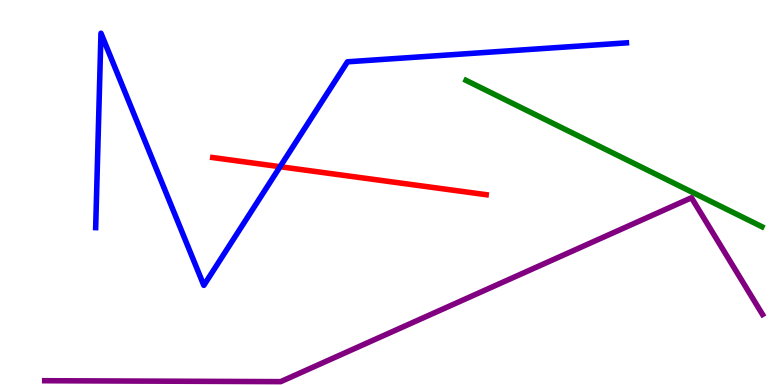[{'lines': ['blue', 'red'], 'intersections': [{'x': 3.61, 'y': 5.67}]}, {'lines': ['green', 'red'], 'intersections': []}, {'lines': ['purple', 'red'], 'intersections': []}, {'lines': ['blue', 'green'], 'intersections': []}, {'lines': ['blue', 'purple'], 'intersections': []}, {'lines': ['green', 'purple'], 'intersections': []}]